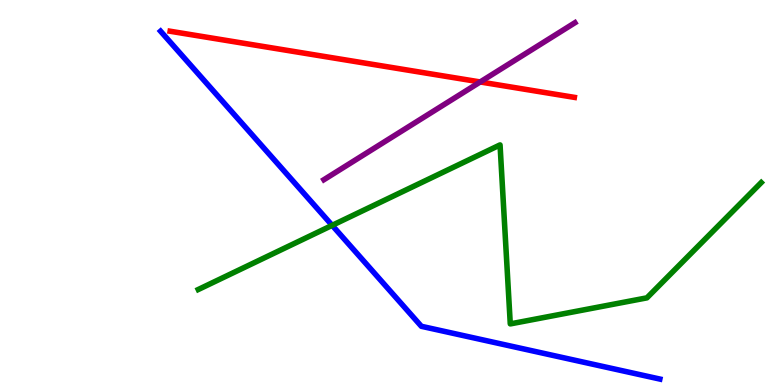[{'lines': ['blue', 'red'], 'intersections': []}, {'lines': ['green', 'red'], 'intersections': []}, {'lines': ['purple', 'red'], 'intersections': [{'x': 6.2, 'y': 7.87}]}, {'lines': ['blue', 'green'], 'intersections': [{'x': 4.29, 'y': 4.15}]}, {'lines': ['blue', 'purple'], 'intersections': []}, {'lines': ['green', 'purple'], 'intersections': []}]